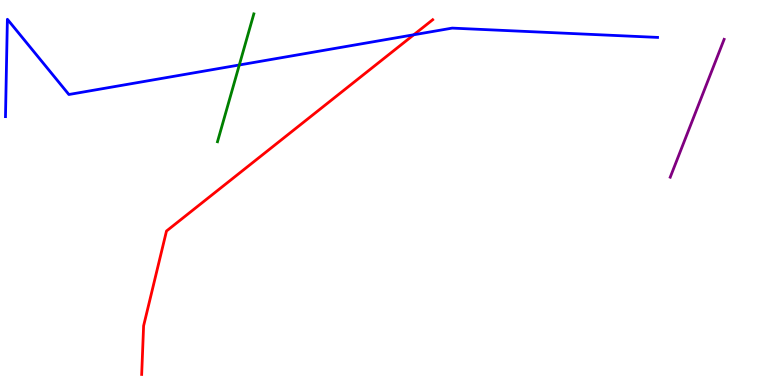[{'lines': ['blue', 'red'], 'intersections': [{'x': 5.34, 'y': 9.1}]}, {'lines': ['green', 'red'], 'intersections': []}, {'lines': ['purple', 'red'], 'intersections': []}, {'lines': ['blue', 'green'], 'intersections': [{'x': 3.09, 'y': 8.31}]}, {'lines': ['blue', 'purple'], 'intersections': []}, {'lines': ['green', 'purple'], 'intersections': []}]